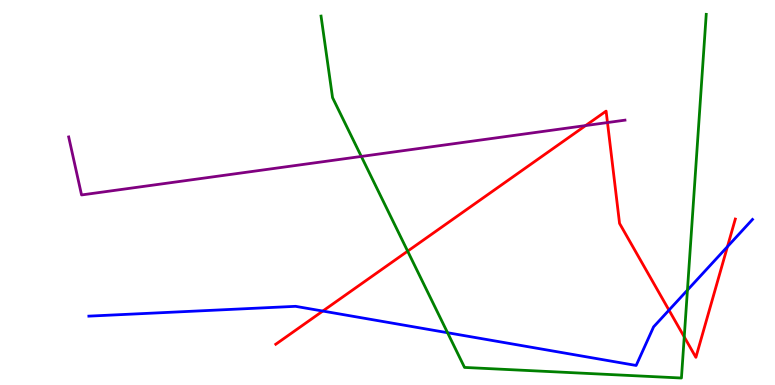[{'lines': ['blue', 'red'], 'intersections': [{'x': 4.17, 'y': 1.92}, {'x': 8.63, 'y': 1.94}, {'x': 9.39, 'y': 3.59}]}, {'lines': ['green', 'red'], 'intersections': [{'x': 5.26, 'y': 3.48}, {'x': 8.83, 'y': 1.25}]}, {'lines': ['purple', 'red'], 'intersections': [{'x': 7.56, 'y': 6.74}, {'x': 7.84, 'y': 6.82}]}, {'lines': ['blue', 'green'], 'intersections': [{'x': 5.77, 'y': 1.36}, {'x': 8.87, 'y': 2.46}]}, {'lines': ['blue', 'purple'], 'intersections': []}, {'lines': ['green', 'purple'], 'intersections': [{'x': 4.66, 'y': 5.94}]}]